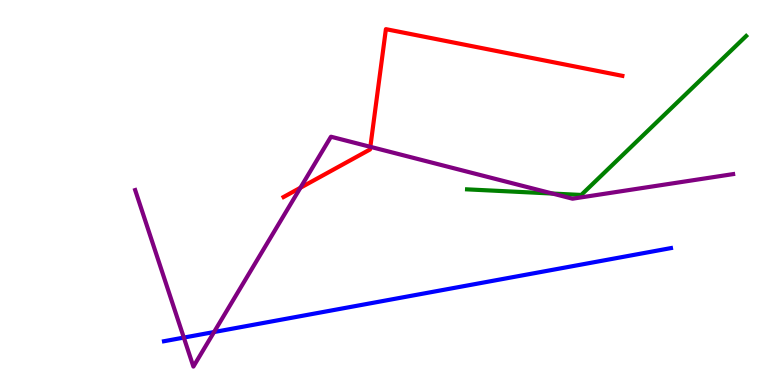[{'lines': ['blue', 'red'], 'intersections': []}, {'lines': ['green', 'red'], 'intersections': []}, {'lines': ['purple', 'red'], 'intersections': [{'x': 3.88, 'y': 5.12}, {'x': 4.78, 'y': 6.19}]}, {'lines': ['blue', 'green'], 'intersections': []}, {'lines': ['blue', 'purple'], 'intersections': [{'x': 2.37, 'y': 1.23}, {'x': 2.76, 'y': 1.38}]}, {'lines': ['green', 'purple'], 'intersections': [{'x': 7.13, 'y': 4.97}]}]